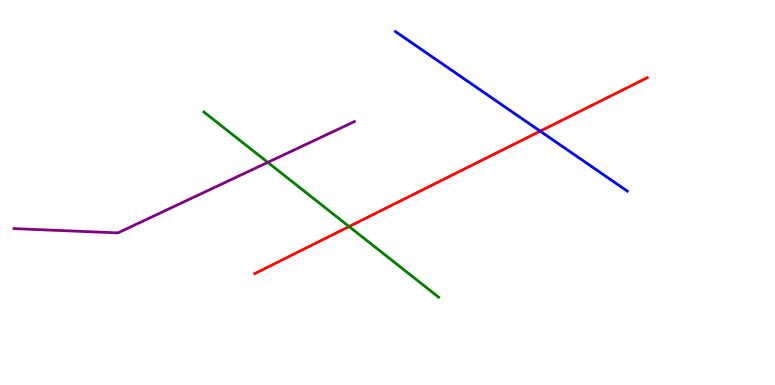[{'lines': ['blue', 'red'], 'intersections': [{'x': 6.97, 'y': 6.59}]}, {'lines': ['green', 'red'], 'intersections': [{'x': 4.5, 'y': 4.12}]}, {'lines': ['purple', 'red'], 'intersections': []}, {'lines': ['blue', 'green'], 'intersections': []}, {'lines': ['blue', 'purple'], 'intersections': []}, {'lines': ['green', 'purple'], 'intersections': [{'x': 3.46, 'y': 5.78}]}]